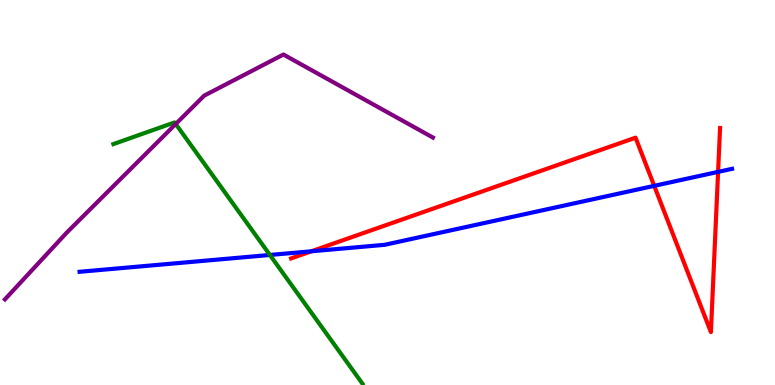[{'lines': ['blue', 'red'], 'intersections': [{'x': 4.02, 'y': 3.47}, {'x': 8.44, 'y': 5.17}, {'x': 9.27, 'y': 5.54}]}, {'lines': ['green', 'red'], 'intersections': []}, {'lines': ['purple', 'red'], 'intersections': []}, {'lines': ['blue', 'green'], 'intersections': [{'x': 3.48, 'y': 3.38}]}, {'lines': ['blue', 'purple'], 'intersections': []}, {'lines': ['green', 'purple'], 'intersections': [{'x': 2.27, 'y': 6.78}]}]